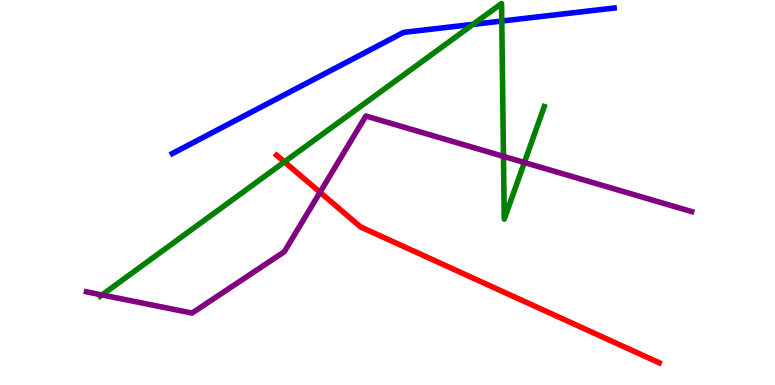[{'lines': ['blue', 'red'], 'intersections': []}, {'lines': ['green', 'red'], 'intersections': [{'x': 3.67, 'y': 5.8}]}, {'lines': ['purple', 'red'], 'intersections': [{'x': 4.13, 'y': 5.01}]}, {'lines': ['blue', 'green'], 'intersections': [{'x': 6.1, 'y': 9.37}, {'x': 6.47, 'y': 9.45}]}, {'lines': ['blue', 'purple'], 'intersections': []}, {'lines': ['green', 'purple'], 'intersections': [{'x': 1.32, 'y': 2.34}, {'x': 6.5, 'y': 5.94}, {'x': 6.77, 'y': 5.78}]}]